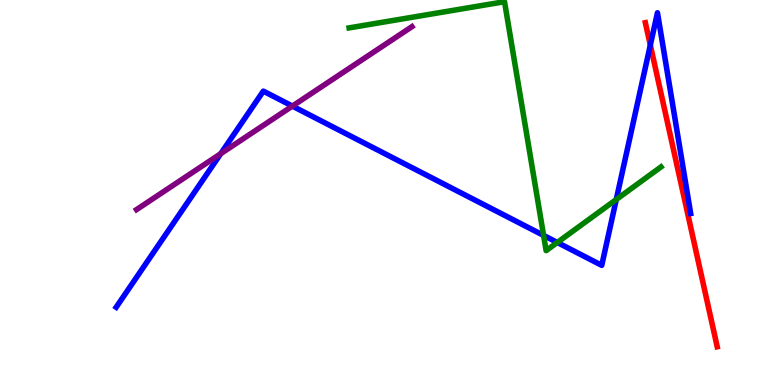[{'lines': ['blue', 'red'], 'intersections': [{'x': 8.39, 'y': 8.83}]}, {'lines': ['green', 'red'], 'intersections': []}, {'lines': ['purple', 'red'], 'intersections': []}, {'lines': ['blue', 'green'], 'intersections': [{'x': 7.01, 'y': 3.89}, {'x': 7.19, 'y': 3.7}, {'x': 7.95, 'y': 4.82}]}, {'lines': ['blue', 'purple'], 'intersections': [{'x': 2.85, 'y': 6.01}, {'x': 3.77, 'y': 7.24}]}, {'lines': ['green', 'purple'], 'intersections': []}]